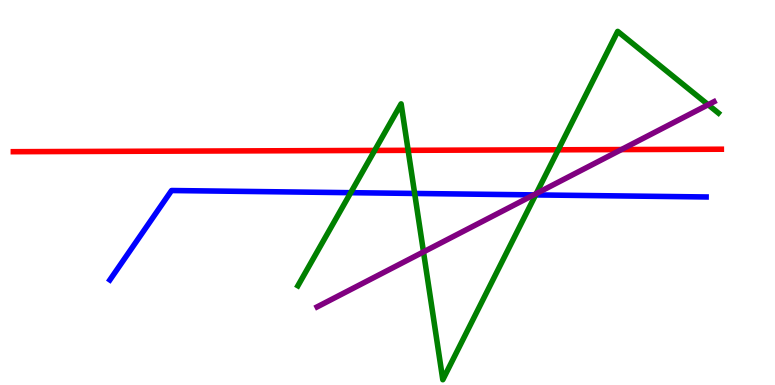[{'lines': ['blue', 'red'], 'intersections': []}, {'lines': ['green', 'red'], 'intersections': [{'x': 4.83, 'y': 6.09}, {'x': 5.27, 'y': 6.1}, {'x': 7.2, 'y': 6.11}]}, {'lines': ['purple', 'red'], 'intersections': [{'x': 8.02, 'y': 6.12}]}, {'lines': ['blue', 'green'], 'intersections': [{'x': 4.53, 'y': 5.0}, {'x': 5.35, 'y': 4.98}, {'x': 6.91, 'y': 4.94}]}, {'lines': ['blue', 'purple'], 'intersections': [{'x': 6.89, 'y': 4.94}]}, {'lines': ['green', 'purple'], 'intersections': [{'x': 5.46, 'y': 3.46}, {'x': 6.92, 'y': 4.97}, {'x': 9.14, 'y': 7.28}]}]